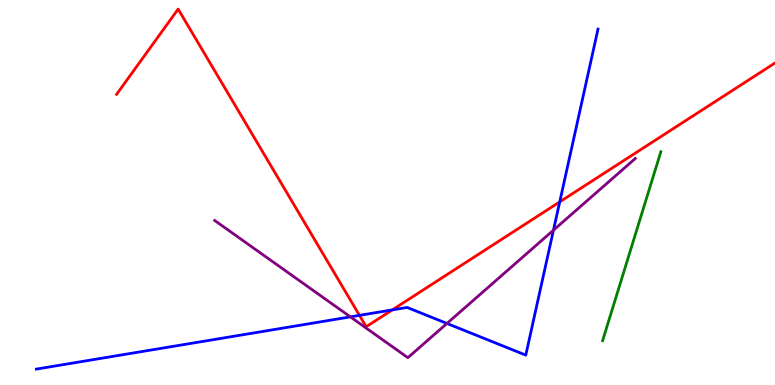[{'lines': ['blue', 'red'], 'intersections': [{'x': 4.64, 'y': 1.81}, {'x': 5.06, 'y': 1.95}, {'x': 7.22, 'y': 4.76}]}, {'lines': ['green', 'red'], 'intersections': []}, {'lines': ['purple', 'red'], 'intersections': []}, {'lines': ['blue', 'green'], 'intersections': []}, {'lines': ['blue', 'purple'], 'intersections': [{'x': 4.52, 'y': 1.77}, {'x': 5.77, 'y': 1.6}, {'x': 7.14, 'y': 4.02}]}, {'lines': ['green', 'purple'], 'intersections': []}]